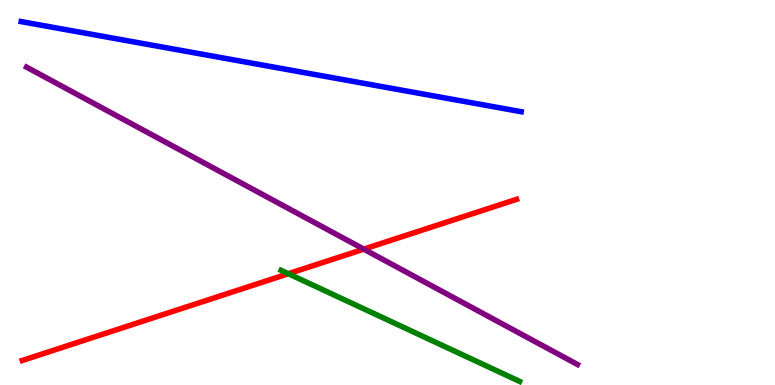[{'lines': ['blue', 'red'], 'intersections': []}, {'lines': ['green', 'red'], 'intersections': [{'x': 3.72, 'y': 2.89}]}, {'lines': ['purple', 'red'], 'intersections': [{'x': 4.69, 'y': 3.53}]}, {'lines': ['blue', 'green'], 'intersections': []}, {'lines': ['blue', 'purple'], 'intersections': []}, {'lines': ['green', 'purple'], 'intersections': []}]